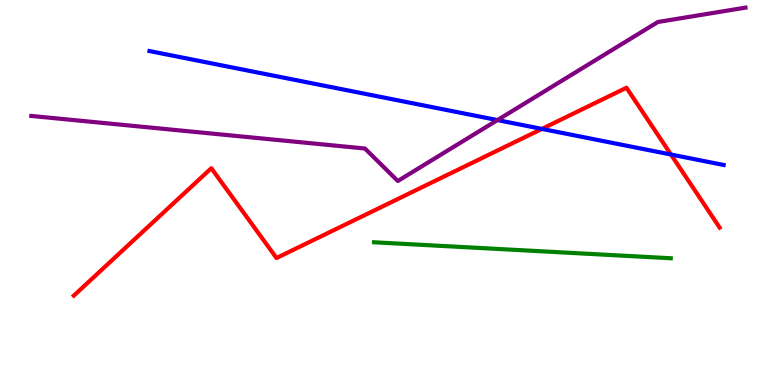[{'lines': ['blue', 'red'], 'intersections': [{'x': 6.99, 'y': 6.65}, {'x': 8.66, 'y': 5.99}]}, {'lines': ['green', 'red'], 'intersections': []}, {'lines': ['purple', 'red'], 'intersections': []}, {'lines': ['blue', 'green'], 'intersections': []}, {'lines': ['blue', 'purple'], 'intersections': [{'x': 6.42, 'y': 6.88}]}, {'lines': ['green', 'purple'], 'intersections': []}]